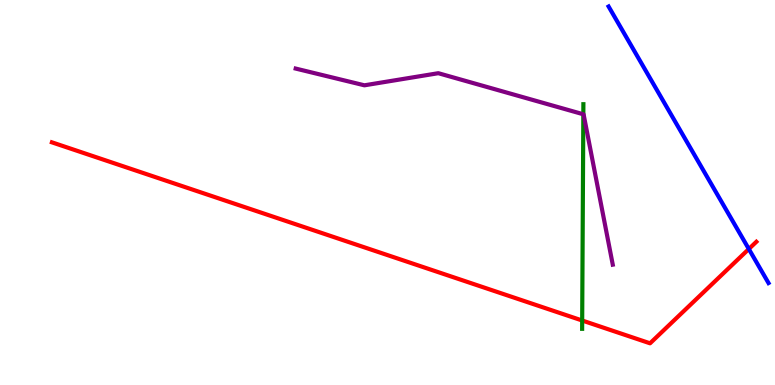[{'lines': ['blue', 'red'], 'intersections': [{'x': 9.66, 'y': 3.53}]}, {'lines': ['green', 'red'], 'intersections': [{'x': 7.51, 'y': 1.68}]}, {'lines': ['purple', 'red'], 'intersections': []}, {'lines': ['blue', 'green'], 'intersections': []}, {'lines': ['blue', 'purple'], 'intersections': []}, {'lines': ['green', 'purple'], 'intersections': [{'x': 7.53, 'y': 7.03}]}]